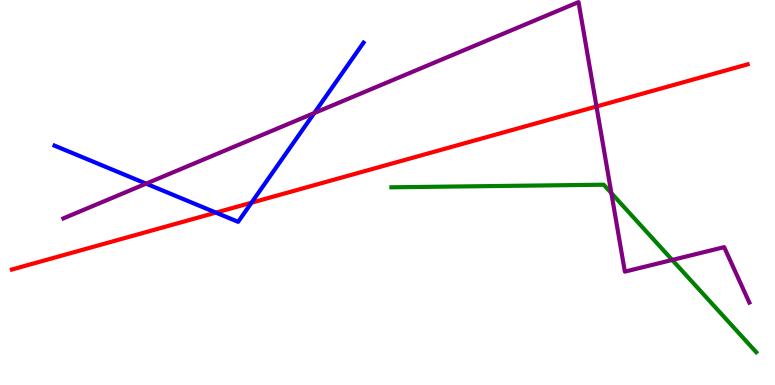[{'lines': ['blue', 'red'], 'intersections': [{'x': 2.79, 'y': 4.48}, {'x': 3.25, 'y': 4.74}]}, {'lines': ['green', 'red'], 'intersections': []}, {'lines': ['purple', 'red'], 'intersections': [{'x': 7.7, 'y': 7.23}]}, {'lines': ['blue', 'green'], 'intersections': []}, {'lines': ['blue', 'purple'], 'intersections': [{'x': 1.89, 'y': 5.23}, {'x': 4.05, 'y': 7.06}]}, {'lines': ['green', 'purple'], 'intersections': [{'x': 7.89, 'y': 4.98}, {'x': 8.67, 'y': 3.25}]}]